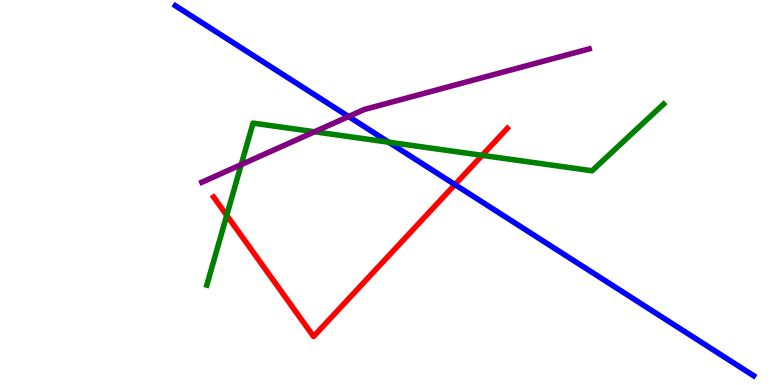[{'lines': ['blue', 'red'], 'intersections': [{'x': 5.87, 'y': 5.21}]}, {'lines': ['green', 'red'], 'intersections': [{'x': 2.93, 'y': 4.41}, {'x': 6.22, 'y': 5.97}]}, {'lines': ['purple', 'red'], 'intersections': []}, {'lines': ['blue', 'green'], 'intersections': [{'x': 5.02, 'y': 6.31}]}, {'lines': ['blue', 'purple'], 'intersections': [{'x': 4.5, 'y': 6.97}]}, {'lines': ['green', 'purple'], 'intersections': [{'x': 3.11, 'y': 5.72}, {'x': 4.06, 'y': 6.58}]}]